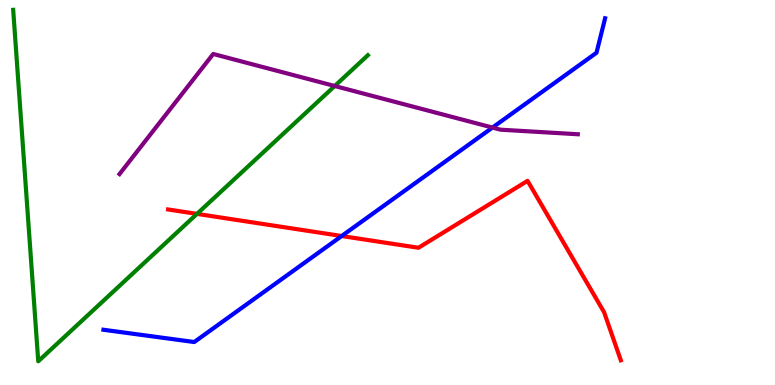[{'lines': ['blue', 'red'], 'intersections': [{'x': 4.41, 'y': 3.87}]}, {'lines': ['green', 'red'], 'intersections': [{'x': 2.54, 'y': 4.44}]}, {'lines': ['purple', 'red'], 'intersections': []}, {'lines': ['blue', 'green'], 'intersections': []}, {'lines': ['blue', 'purple'], 'intersections': [{'x': 6.35, 'y': 6.69}]}, {'lines': ['green', 'purple'], 'intersections': [{'x': 4.32, 'y': 7.77}]}]